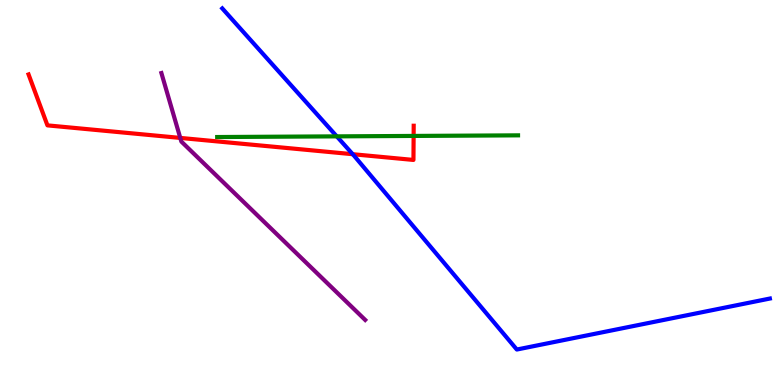[{'lines': ['blue', 'red'], 'intersections': [{'x': 4.55, 'y': 5.99}]}, {'lines': ['green', 'red'], 'intersections': [{'x': 5.34, 'y': 6.47}]}, {'lines': ['purple', 'red'], 'intersections': [{'x': 2.33, 'y': 6.42}]}, {'lines': ['blue', 'green'], 'intersections': [{'x': 4.35, 'y': 6.46}]}, {'lines': ['blue', 'purple'], 'intersections': []}, {'lines': ['green', 'purple'], 'intersections': []}]